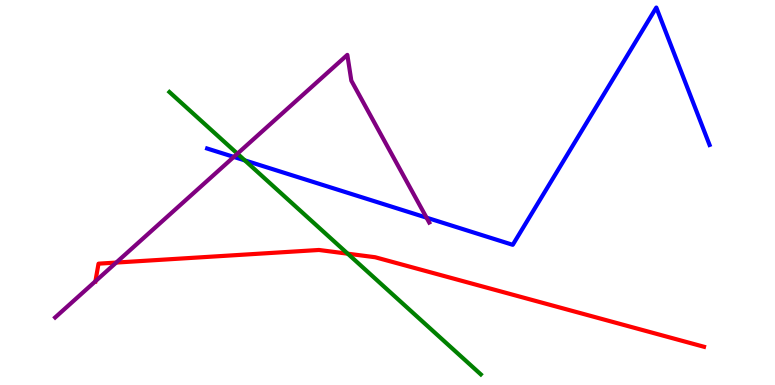[{'lines': ['blue', 'red'], 'intersections': []}, {'lines': ['green', 'red'], 'intersections': [{'x': 4.49, 'y': 3.41}]}, {'lines': ['purple', 'red'], 'intersections': [{'x': 1.23, 'y': 2.69}, {'x': 1.5, 'y': 3.18}]}, {'lines': ['blue', 'green'], 'intersections': [{'x': 3.16, 'y': 5.83}]}, {'lines': ['blue', 'purple'], 'intersections': [{'x': 3.02, 'y': 5.92}, {'x': 5.5, 'y': 4.35}]}, {'lines': ['green', 'purple'], 'intersections': [{'x': 3.06, 'y': 6.01}]}]